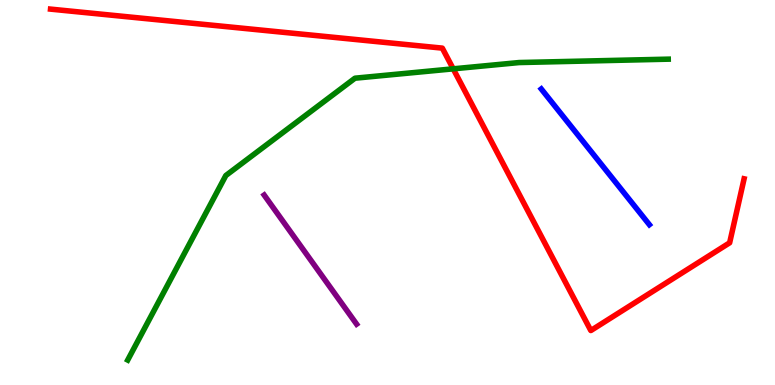[{'lines': ['blue', 'red'], 'intersections': []}, {'lines': ['green', 'red'], 'intersections': [{'x': 5.85, 'y': 8.21}]}, {'lines': ['purple', 'red'], 'intersections': []}, {'lines': ['blue', 'green'], 'intersections': []}, {'lines': ['blue', 'purple'], 'intersections': []}, {'lines': ['green', 'purple'], 'intersections': []}]